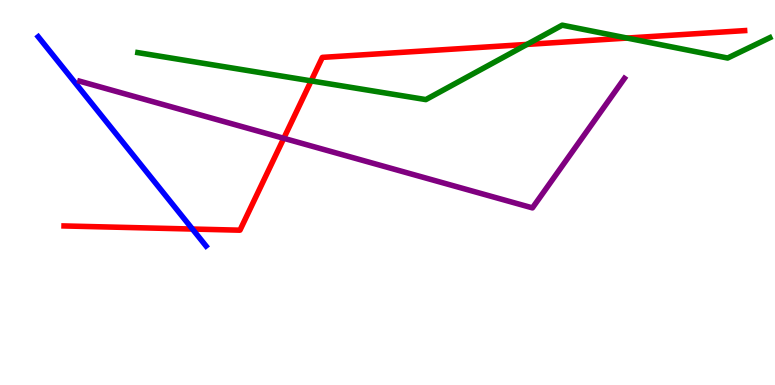[{'lines': ['blue', 'red'], 'intersections': [{'x': 2.48, 'y': 4.05}]}, {'lines': ['green', 'red'], 'intersections': [{'x': 4.01, 'y': 7.9}, {'x': 6.8, 'y': 8.85}, {'x': 8.09, 'y': 9.01}]}, {'lines': ['purple', 'red'], 'intersections': [{'x': 3.66, 'y': 6.41}]}, {'lines': ['blue', 'green'], 'intersections': []}, {'lines': ['blue', 'purple'], 'intersections': []}, {'lines': ['green', 'purple'], 'intersections': []}]